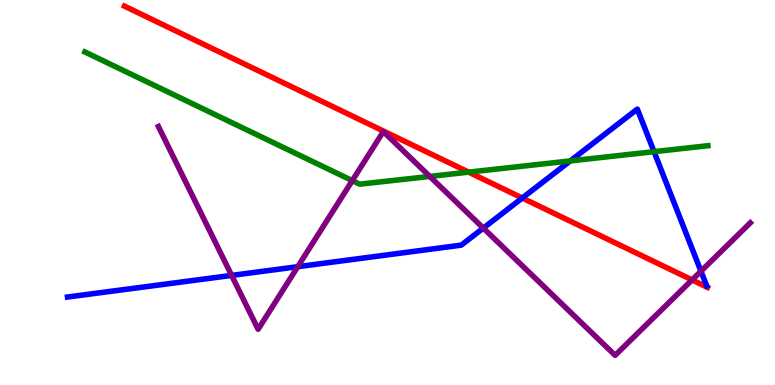[{'lines': ['blue', 'red'], 'intersections': [{'x': 6.74, 'y': 4.86}]}, {'lines': ['green', 'red'], 'intersections': [{'x': 6.05, 'y': 5.53}]}, {'lines': ['purple', 'red'], 'intersections': [{'x': 8.93, 'y': 2.73}]}, {'lines': ['blue', 'green'], 'intersections': [{'x': 7.36, 'y': 5.82}, {'x': 8.44, 'y': 6.06}]}, {'lines': ['blue', 'purple'], 'intersections': [{'x': 2.99, 'y': 2.85}, {'x': 3.84, 'y': 3.07}, {'x': 6.24, 'y': 4.08}, {'x': 9.04, 'y': 2.96}]}, {'lines': ['green', 'purple'], 'intersections': [{'x': 4.55, 'y': 5.31}, {'x': 5.55, 'y': 5.42}]}]